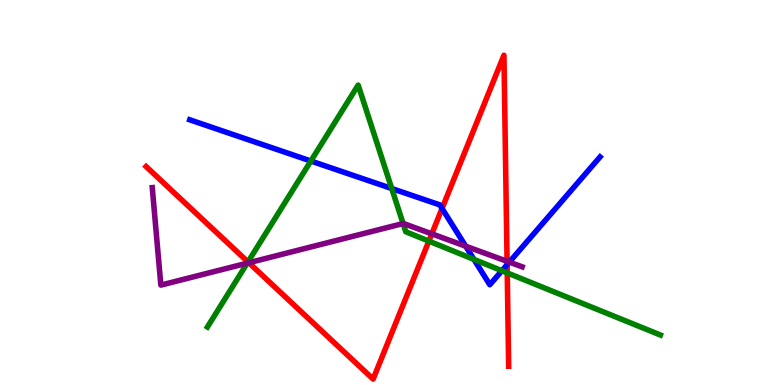[{'lines': ['blue', 'red'], 'intersections': [{'x': 5.7, 'y': 4.59}, {'x': 6.54, 'y': 3.13}]}, {'lines': ['green', 'red'], 'intersections': [{'x': 3.2, 'y': 3.2}, {'x': 5.53, 'y': 3.74}, {'x': 6.55, 'y': 2.91}]}, {'lines': ['purple', 'red'], 'intersections': [{'x': 3.21, 'y': 3.18}, {'x': 5.57, 'y': 3.93}, {'x': 6.54, 'y': 3.21}]}, {'lines': ['blue', 'green'], 'intersections': [{'x': 4.01, 'y': 5.82}, {'x': 5.05, 'y': 5.1}, {'x': 6.12, 'y': 3.26}, {'x': 6.48, 'y': 2.97}]}, {'lines': ['blue', 'purple'], 'intersections': [{'x': 6.01, 'y': 3.61}, {'x': 6.57, 'y': 3.19}]}, {'lines': ['green', 'purple'], 'intersections': [{'x': 3.19, 'y': 3.16}, {'x': 5.2, 'y': 4.19}]}]